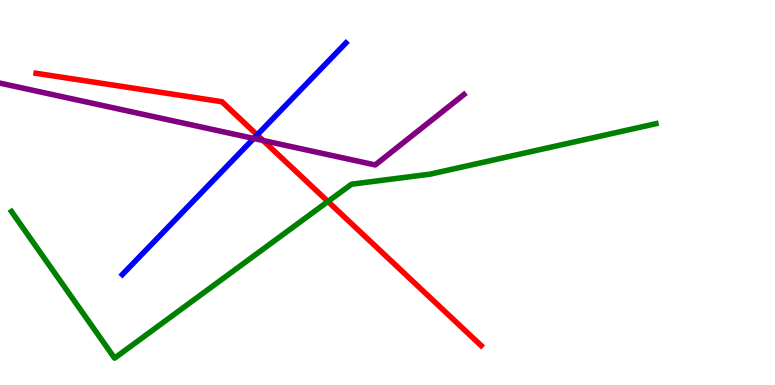[{'lines': ['blue', 'red'], 'intersections': [{'x': 3.32, 'y': 6.5}]}, {'lines': ['green', 'red'], 'intersections': [{'x': 4.23, 'y': 4.77}]}, {'lines': ['purple', 'red'], 'intersections': [{'x': 3.39, 'y': 6.35}]}, {'lines': ['blue', 'green'], 'intersections': []}, {'lines': ['blue', 'purple'], 'intersections': [{'x': 3.27, 'y': 6.4}]}, {'lines': ['green', 'purple'], 'intersections': []}]